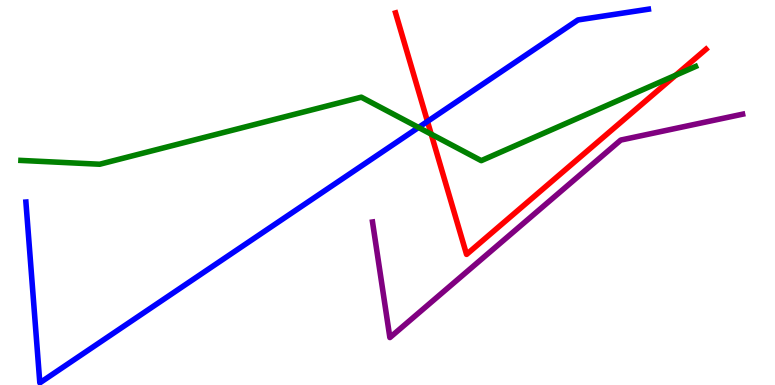[{'lines': ['blue', 'red'], 'intersections': [{'x': 5.52, 'y': 6.85}]}, {'lines': ['green', 'red'], 'intersections': [{'x': 5.56, 'y': 6.52}, {'x': 8.72, 'y': 8.05}]}, {'lines': ['purple', 'red'], 'intersections': []}, {'lines': ['blue', 'green'], 'intersections': [{'x': 5.4, 'y': 6.69}]}, {'lines': ['blue', 'purple'], 'intersections': []}, {'lines': ['green', 'purple'], 'intersections': []}]